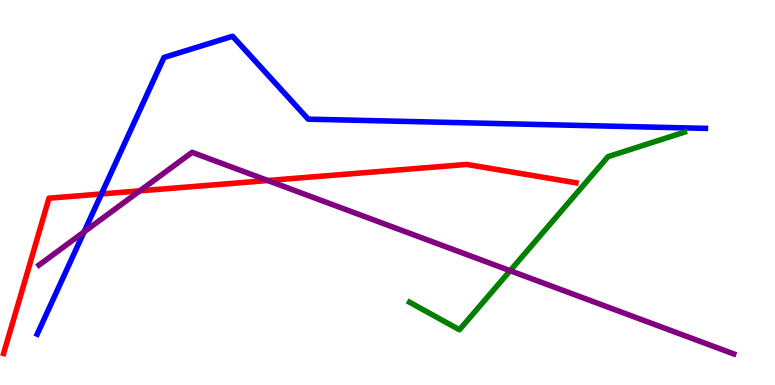[{'lines': ['blue', 'red'], 'intersections': [{'x': 1.31, 'y': 4.96}]}, {'lines': ['green', 'red'], 'intersections': []}, {'lines': ['purple', 'red'], 'intersections': [{'x': 1.8, 'y': 5.04}, {'x': 3.46, 'y': 5.31}]}, {'lines': ['blue', 'green'], 'intersections': []}, {'lines': ['blue', 'purple'], 'intersections': [{'x': 1.08, 'y': 3.98}]}, {'lines': ['green', 'purple'], 'intersections': [{'x': 6.58, 'y': 2.97}]}]